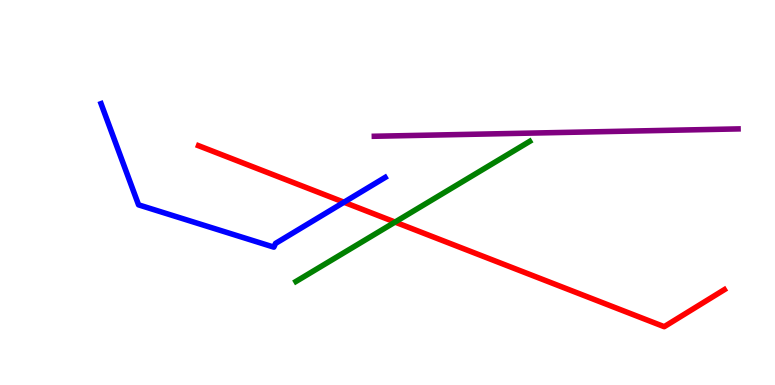[{'lines': ['blue', 'red'], 'intersections': [{'x': 4.44, 'y': 4.75}]}, {'lines': ['green', 'red'], 'intersections': [{'x': 5.1, 'y': 4.23}]}, {'lines': ['purple', 'red'], 'intersections': []}, {'lines': ['blue', 'green'], 'intersections': []}, {'lines': ['blue', 'purple'], 'intersections': []}, {'lines': ['green', 'purple'], 'intersections': []}]